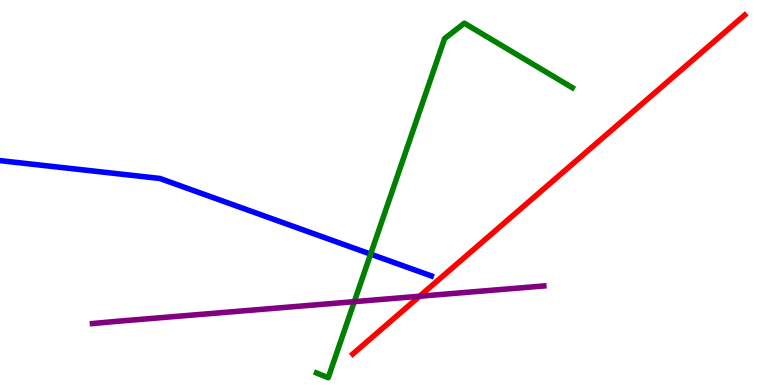[{'lines': ['blue', 'red'], 'intersections': []}, {'lines': ['green', 'red'], 'intersections': []}, {'lines': ['purple', 'red'], 'intersections': [{'x': 5.41, 'y': 2.31}]}, {'lines': ['blue', 'green'], 'intersections': [{'x': 4.78, 'y': 3.4}]}, {'lines': ['blue', 'purple'], 'intersections': []}, {'lines': ['green', 'purple'], 'intersections': [{'x': 4.57, 'y': 2.16}]}]